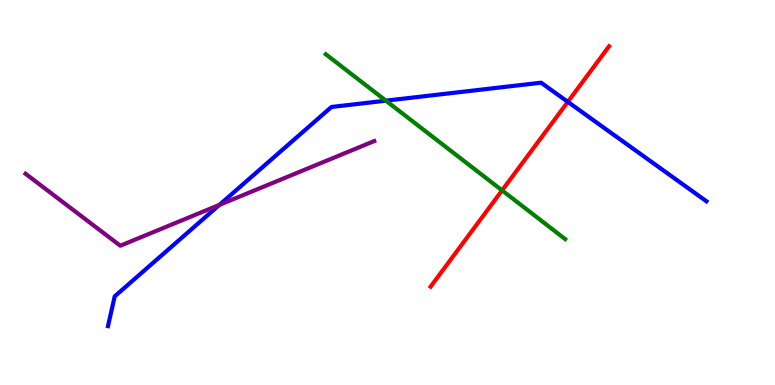[{'lines': ['blue', 'red'], 'intersections': [{'x': 7.33, 'y': 7.35}]}, {'lines': ['green', 'red'], 'intersections': [{'x': 6.48, 'y': 5.05}]}, {'lines': ['purple', 'red'], 'intersections': []}, {'lines': ['blue', 'green'], 'intersections': [{'x': 4.98, 'y': 7.39}]}, {'lines': ['blue', 'purple'], 'intersections': [{'x': 2.83, 'y': 4.68}]}, {'lines': ['green', 'purple'], 'intersections': []}]